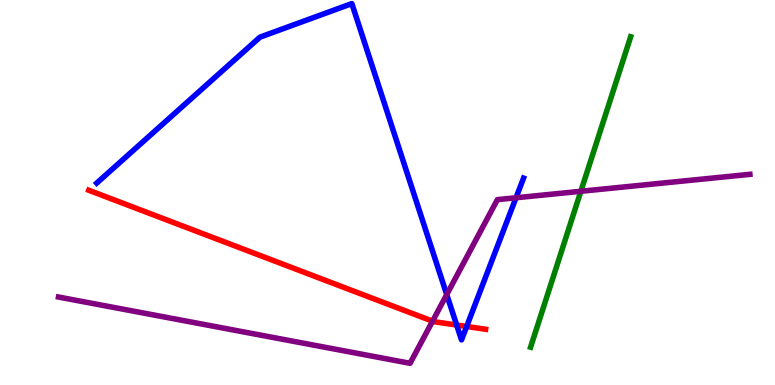[{'lines': ['blue', 'red'], 'intersections': [{'x': 5.89, 'y': 1.56}, {'x': 6.02, 'y': 1.52}]}, {'lines': ['green', 'red'], 'intersections': []}, {'lines': ['purple', 'red'], 'intersections': [{'x': 5.58, 'y': 1.66}]}, {'lines': ['blue', 'green'], 'intersections': []}, {'lines': ['blue', 'purple'], 'intersections': [{'x': 5.76, 'y': 2.35}, {'x': 6.66, 'y': 4.86}]}, {'lines': ['green', 'purple'], 'intersections': [{'x': 7.49, 'y': 5.03}]}]